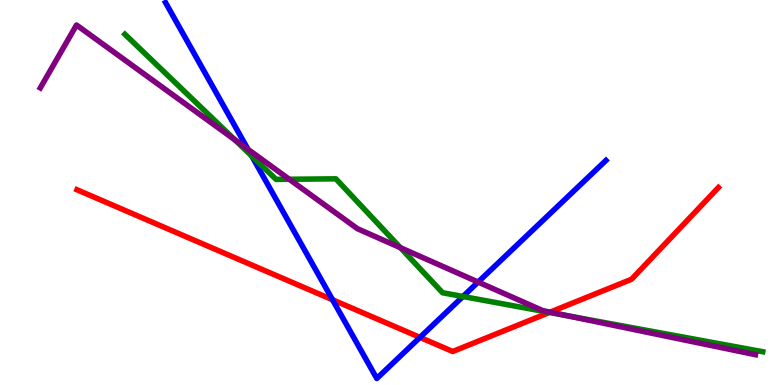[{'lines': ['blue', 'red'], 'intersections': [{'x': 4.29, 'y': 2.21}, {'x': 5.42, 'y': 1.24}]}, {'lines': ['green', 'red'], 'intersections': [{'x': 7.09, 'y': 1.88}]}, {'lines': ['purple', 'red'], 'intersections': [{'x': 7.1, 'y': 1.89}]}, {'lines': ['blue', 'green'], 'intersections': [{'x': 3.25, 'y': 5.95}, {'x': 5.97, 'y': 2.3}]}, {'lines': ['blue', 'purple'], 'intersections': [{'x': 3.2, 'y': 6.12}, {'x': 6.17, 'y': 2.67}]}, {'lines': ['green', 'purple'], 'intersections': [{'x': 3.03, 'y': 6.37}, {'x': 3.73, 'y': 5.34}, {'x': 5.17, 'y': 3.57}, {'x': 7.31, 'y': 1.8}]}]